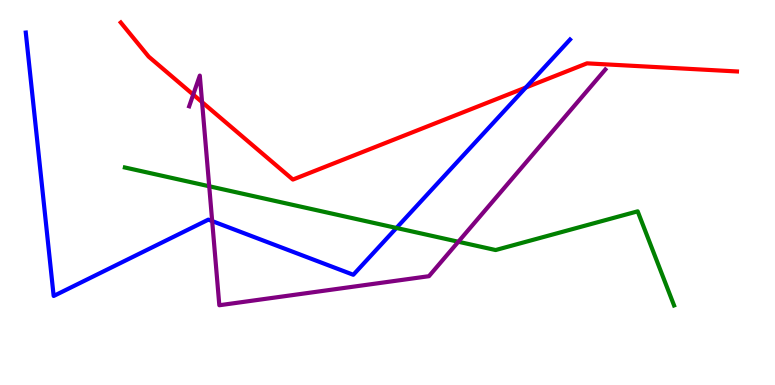[{'lines': ['blue', 'red'], 'intersections': [{'x': 6.78, 'y': 7.73}]}, {'lines': ['green', 'red'], 'intersections': []}, {'lines': ['purple', 'red'], 'intersections': [{'x': 2.49, 'y': 7.54}, {'x': 2.61, 'y': 7.35}]}, {'lines': ['blue', 'green'], 'intersections': [{'x': 5.12, 'y': 4.08}]}, {'lines': ['blue', 'purple'], 'intersections': [{'x': 2.74, 'y': 4.26}]}, {'lines': ['green', 'purple'], 'intersections': [{'x': 2.7, 'y': 5.16}, {'x': 5.91, 'y': 3.72}]}]